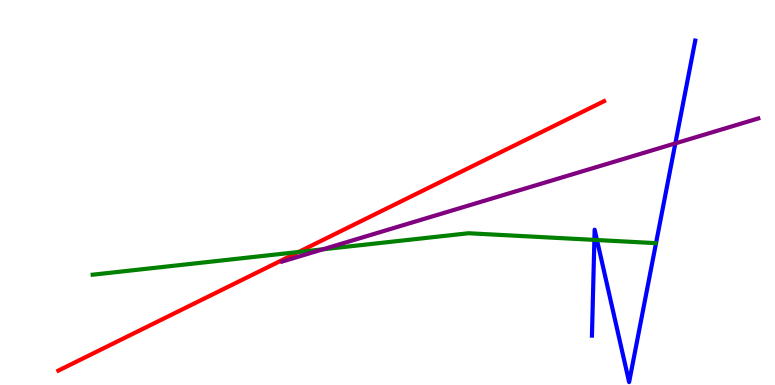[{'lines': ['blue', 'red'], 'intersections': []}, {'lines': ['green', 'red'], 'intersections': [{'x': 3.85, 'y': 3.45}]}, {'lines': ['purple', 'red'], 'intersections': []}, {'lines': ['blue', 'green'], 'intersections': [{'x': 7.67, 'y': 3.77}, {'x': 7.7, 'y': 3.77}]}, {'lines': ['blue', 'purple'], 'intersections': [{'x': 8.71, 'y': 6.28}]}, {'lines': ['green', 'purple'], 'intersections': [{'x': 4.17, 'y': 3.52}]}]